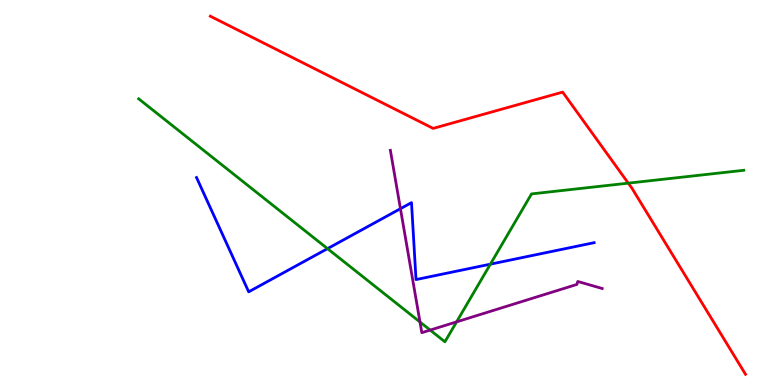[{'lines': ['blue', 'red'], 'intersections': []}, {'lines': ['green', 'red'], 'intersections': [{'x': 8.11, 'y': 5.24}]}, {'lines': ['purple', 'red'], 'intersections': []}, {'lines': ['blue', 'green'], 'intersections': [{'x': 4.23, 'y': 3.54}, {'x': 6.33, 'y': 3.14}]}, {'lines': ['blue', 'purple'], 'intersections': [{'x': 5.17, 'y': 4.58}]}, {'lines': ['green', 'purple'], 'intersections': [{'x': 5.42, 'y': 1.64}, {'x': 5.55, 'y': 1.43}, {'x': 5.89, 'y': 1.64}]}]